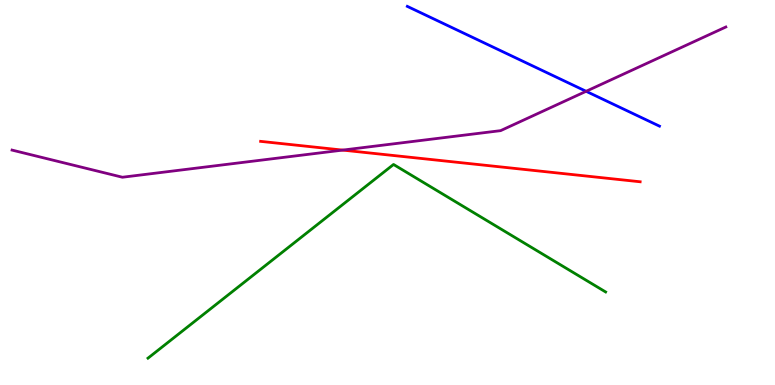[{'lines': ['blue', 'red'], 'intersections': []}, {'lines': ['green', 'red'], 'intersections': []}, {'lines': ['purple', 'red'], 'intersections': [{'x': 4.42, 'y': 6.1}]}, {'lines': ['blue', 'green'], 'intersections': []}, {'lines': ['blue', 'purple'], 'intersections': [{'x': 7.56, 'y': 7.63}]}, {'lines': ['green', 'purple'], 'intersections': []}]